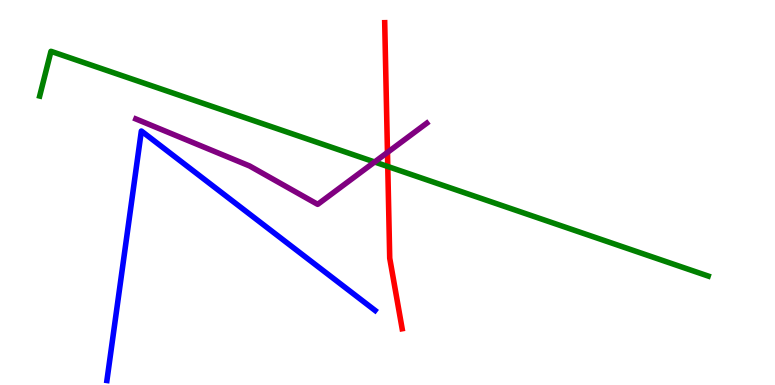[{'lines': ['blue', 'red'], 'intersections': []}, {'lines': ['green', 'red'], 'intersections': [{'x': 5.0, 'y': 5.68}]}, {'lines': ['purple', 'red'], 'intersections': [{'x': 5.0, 'y': 6.04}]}, {'lines': ['blue', 'green'], 'intersections': []}, {'lines': ['blue', 'purple'], 'intersections': []}, {'lines': ['green', 'purple'], 'intersections': [{'x': 4.83, 'y': 5.79}]}]